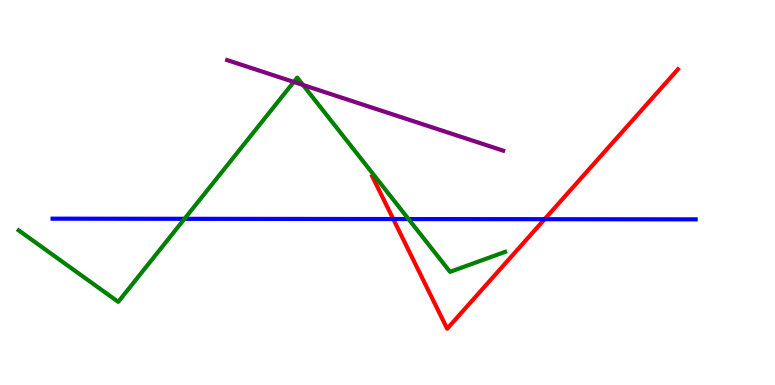[{'lines': ['blue', 'red'], 'intersections': [{'x': 5.07, 'y': 4.31}, {'x': 7.03, 'y': 4.31}]}, {'lines': ['green', 'red'], 'intersections': []}, {'lines': ['purple', 'red'], 'intersections': []}, {'lines': ['blue', 'green'], 'intersections': [{'x': 2.38, 'y': 4.32}, {'x': 5.27, 'y': 4.31}]}, {'lines': ['blue', 'purple'], 'intersections': []}, {'lines': ['green', 'purple'], 'intersections': [{'x': 3.79, 'y': 7.87}, {'x': 3.91, 'y': 7.79}]}]